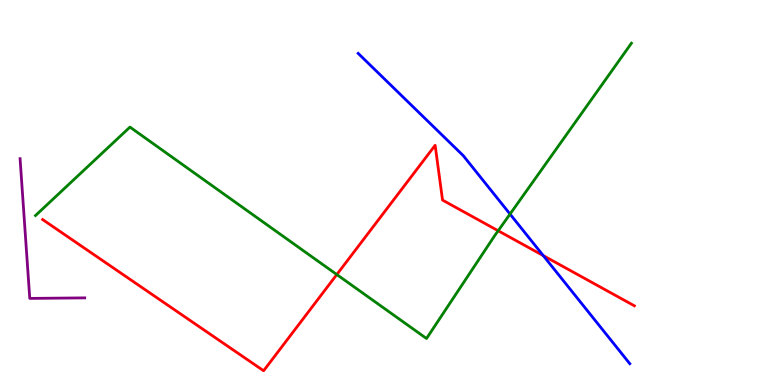[{'lines': ['blue', 'red'], 'intersections': [{'x': 7.01, 'y': 3.36}]}, {'lines': ['green', 'red'], 'intersections': [{'x': 4.35, 'y': 2.87}, {'x': 6.43, 'y': 4.01}]}, {'lines': ['purple', 'red'], 'intersections': []}, {'lines': ['blue', 'green'], 'intersections': [{'x': 6.58, 'y': 4.44}]}, {'lines': ['blue', 'purple'], 'intersections': []}, {'lines': ['green', 'purple'], 'intersections': []}]